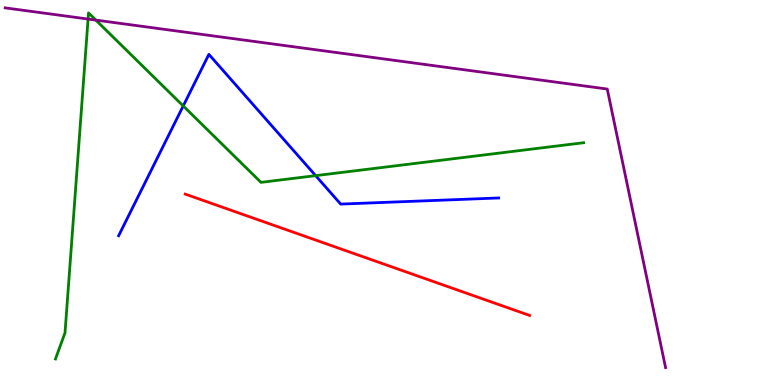[{'lines': ['blue', 'red'], 'intersections': []}, {'lines': ['green', 'red'], 'intersections': []}, {'lines': ['purple', 'red'], 'intersections': []}, {'lines': ['blue', 'green'], 'intersections': [{'x': 2.36, 'y': 7.25}, {'x': 4.07, 'y': 5.44}]}, {'lines': ['blue', 'purple'], 'intersections': []}, {'lines': ['green', 'purple'], 'intersections': [{'x': 1.14, 'y': 9.51}, {'x': 1.24, 'y': 9.48}]}]